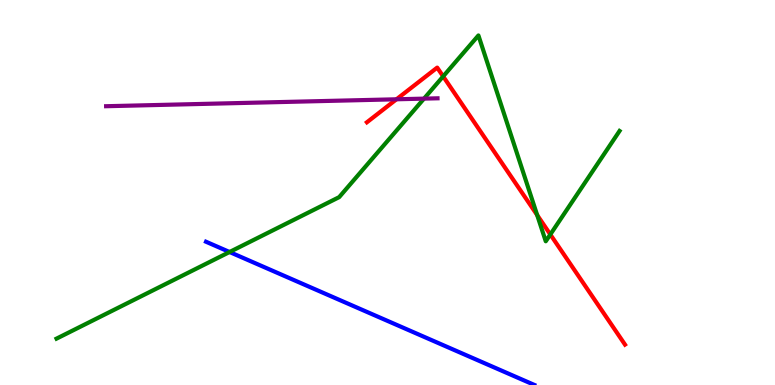[{'lines': ['blue', 'red'], 'intersections': []}, {'lines': ['green', 'red'], 'intersections': [{'x': 5.72, 'y': 8.02}, {'x': 6.93, 'y': 4.41}, {'x': 7.1, 'y': 3.91}]}, {'lines': ['purple', 'red'], 'intersections': [{'x': 5.12, 'y': 7.42}]}, {'lines': ['blue', 'green'], 'intersections': [{'x': 2.96, 'y': 3.45}]}, {'lines': ['blue', 'purple'], 'intersections': []}, {'lines': ['green', 'purple'], 'intersections': [{'x': 5.47, 'y': 7.44}]}]